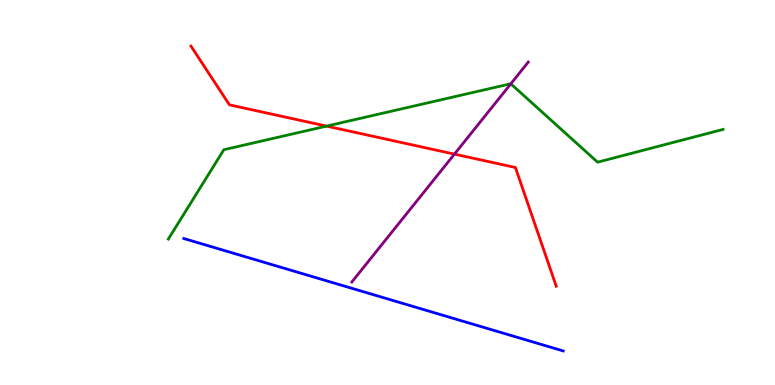[{'lines': ['blue', 'red'], 'intersections': []}, {'lines': ['green', 'red'], 'intersections': [{'x': 4.21, 'y': 6.72}]}, {'lines': ['purple', 'red'], 'intersections': [{'x': 5.86, 'y': 6.0}]}, {'lines': ['blue', 'green'], 'intersections': []}, {'lines': ['blue', 'purple'], 'intersections': []}, {'lines': ['green', 'purple'], 'intersections': [{'x': 6.59, 'y': 7.82}]}]